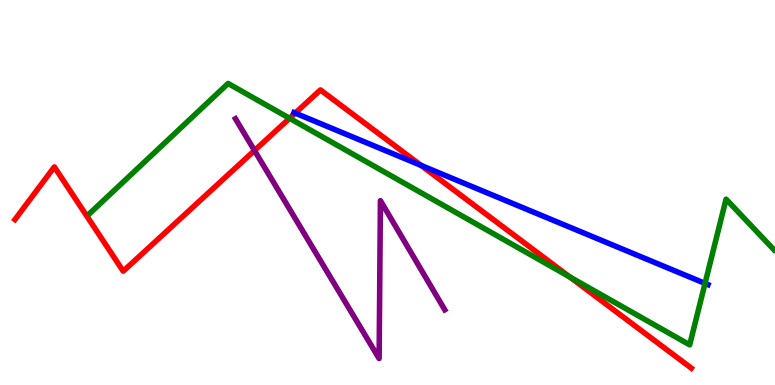[{'lines': ['blue', 'red'], 'intersections': [{'x': 3.81, 'y': 7.06}, {'x': 5.43, 'y': 5.7}]}, {'lines': ['green', 'red'], 'intersections': [{'x': 3.74, 'y': 6.93}, {'x': 7.35, 'y': 2.81}]}, {'lines': ['purple', 'red'], 'intersections': [{'x': 3.28, 'y': 6.09}]}, {'lines': ['blue', 'green'], 'intersections': [{'x': 9.1, 'y': 2.64}]}, {'lines': ['blue', 'purple'], 'intersections': []}, {'lines': ['green', 'purple'], 'intersections': []}]